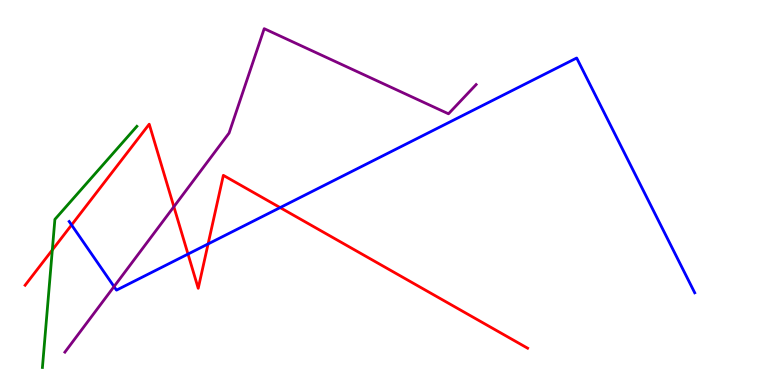[{'lines': ['blue', 'red'], 'intersections': [{'x': 0.924, 'y': 4.16}, {'x': 2.43, 'y': 3.4}, {'x': 2.69, 'y': 3.66}, {'x': 3.61, 'y': 4.61}]}, {'lines': ['green', 'red'], 'intersections': [{'x': 0.675, 'y': 3.51}]}, {'lines': ['purple', 'red'], 'intersections': [{'x': 2.24, 'y': 4.63}]}, {'lines': ['blue', 'green'], 'intersections': []}, {'lines': ['blue', 'purple'], 'intersections': [{'x': 1.47, 'y': 2.56}]}, {'lines': ['green', 'purple'], 'intersections': []}]